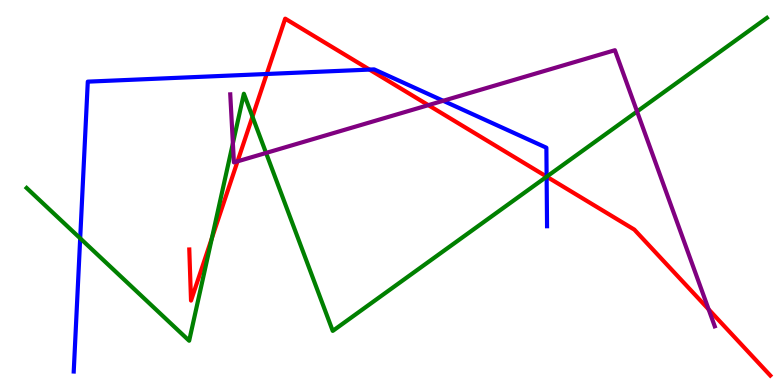[{'lines': ['blue', 'red'], 'intersections': [{'x': 3.44, 'y': 8.08}, {'x': 4.77, 'y': 8.19}, {'x': 7.05, 'y': 5.41}]}, {'lines': ['green', 'red'], 'intersections': [{'x': 2.73, 'y': 3.81}, {'x': 3.26, 'y': 6.97}, {'x': 7.05, 'y': 5.41}]}, {'lines': ['purple', 'red'], 'intersections': [{'x': 3.07, 'y': 5.81}, {'x': 5.53, 'y': 7.27}, {'x': 9.14, 'y': 1.97}]}, {'lines': ['blue', 'green'], 'intersections': [{'x': 1.03, 'y': 3.81}, {'x': 7.05, 'y': 5.41}]}, {'lines': ['blue', 'purple'], 'intersections': [{'x': 5.72, 'y': 7.38}]}, {'lines': ['green', 'purple'], 'intersections': [{'x': 3.0, 'y': 6.28}, {'x': 3.43, 'y': 6.03}, {'x': 8.22, 'y': 7.1}]}]